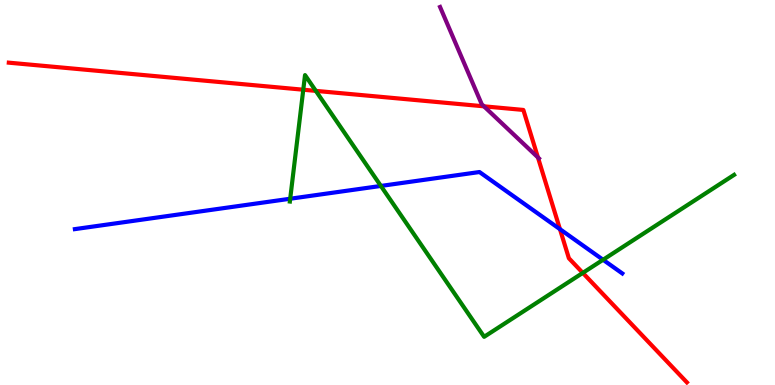[{'lines': ['blue', 'red'], 'intersections': [{'x': 7.23, 'y': 4.05}]}, {'lines': ['green', 'red'], 'intersections': [{'x': 3.91, 'y': 7.67}, {'x': 4.08, 'y': 7.64}, {'x': 7.52, 'y': 2.91}]}, {'lines': ['purple', 'red'], 'intersections': [{'x': 6.24, 'y': 7.24}, {'x': 6.94, 'y': 5.91}]}, {'lines': ['blue', 'green'], 'intersections': [{'x': 3.74, 'y': 4.84}, {'x': 4.91, 'y': 5.17}, {'x': 7.78, 'y': 3.25}]}, {'lines': ['blue', 'purple'], 'intersections': []}, {'lines': ['green', 'purple'], 'intersections': []}]